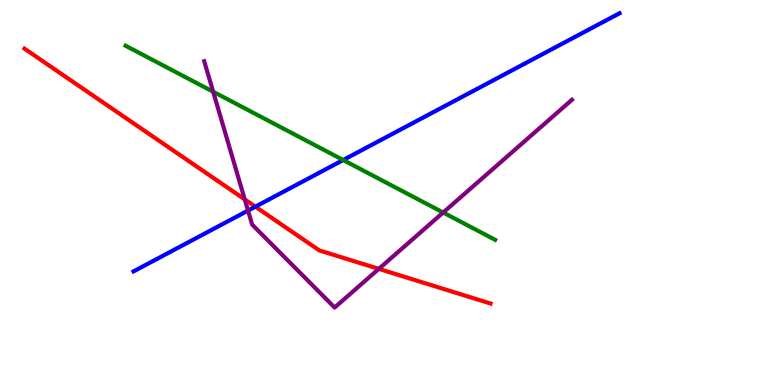[{'lines': ['blue', 'red'], 'intersections': [{'x': 3.3, 'y': 4.63}]}, {'lines': ['green', 'red'], 'intersections': []}, {'lines': ['purple', 'red'], 'intersections': [{'x': 3.16, 'y': 4.82}, {'x': 4.89, 'y': 3.02}]}, {'lines': ['blue', 'green'], 'intersections': [{'x': 4.43, 'y': 5.84}]}, {'lines': ['blue', 'purple'], 'intersections': [{'x': 3.2, 'y': 4.53}]}, {'lines': ['green', 'purple'], 'intersections': [{'x': 2.75, 'y': 7.62}, {'x': 5.72, 'y': 4.48}]}]